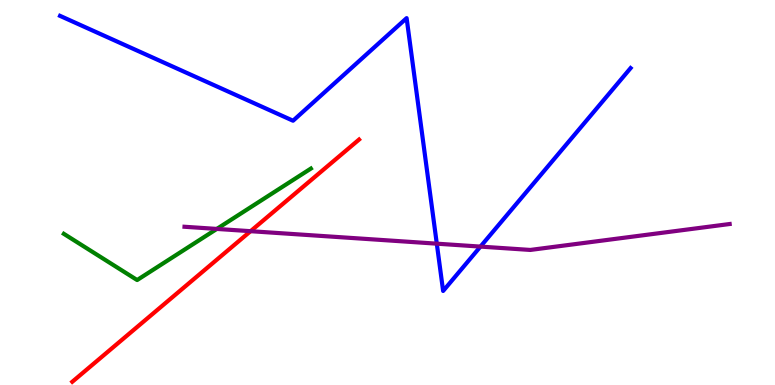[{'lines': ['blue', 'red'], 'intersections': []}, {'lines': ['green', 'red'], 'intersections': []}, {'lines': ['purple', 'red'], 'intersections': [{'x': 3.23, 'y': 4.0}]}, {'lines': ['blue', 'green'], 'intersections': []}, {'lines': ['blue', 'purple'], 'intersections': [{'x': 5.64, 'y': 3.67}, {'x': 6.2, 'y': 3.59}]}, {'lines': ['green', 'purple'], 'intersections': [{'x': 2.8, 'y': 4.05}]}]